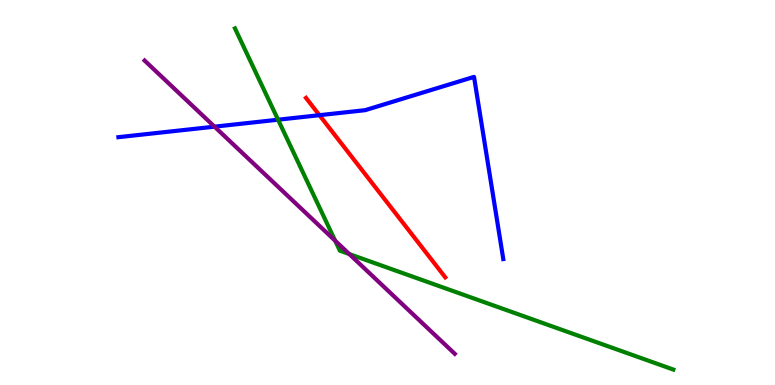[{'lines': ['blue', 'red'], 'intersections': [{'x': 4.12, 'y': 7.01}]}, {'lines': ['green', 'red'], 'intersections': []}, {'lines': ['purple', 'red'], 'intersections': []}, {'lines': ['blue', 'green'], 'intersections': [{'x': 3.59, 'y': 6.89}]}, {'lines': ['blue', 'purple'], 'intersections': [{'x': 2.77, 'y': 6.71}]}, {'lines': ['green', 'purple'], 'intersections': [{'x': 4.32, 'y': 3.75}, {'x': 4.51, 'y': 3.4}]}]